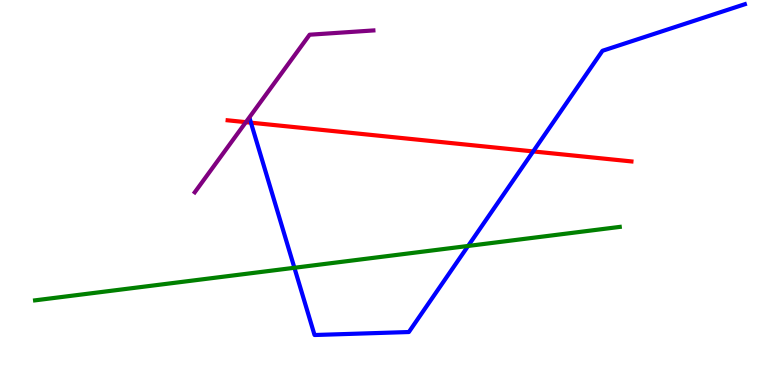[{'lines': ['blue', 'red'], 'intersections': [{'x': 3.24, 'y': 6.81}, {'x': 6.88, 'y': 6.07}]}, {'lines': ['green', 'red'], 'intersections': []}, {'lines': ['purple', 'red'], 'intersections': [{'x': 3.17, 'y': 6.83}]}, {'lines': ['blue', 'green'], 'intersections': [{'x': 3.8, 'y': 3.04}, {'x': 6.04, 'y': 3.61}]}, {'lines': ['blue', 'purple'], 'intersections': []}, {'lines': ['green', 'purple'], 'intersections': []}]